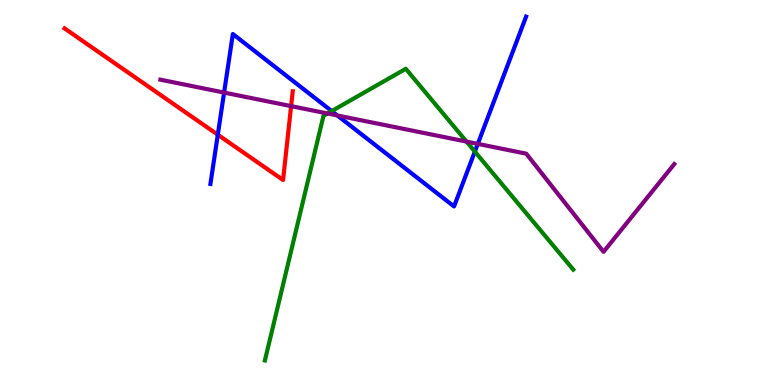[{'lines': ['blue', 'red'], 'intersections': [{'x': 2.81, 'y': 6.5}]}, {'lines': ['green', 'red'], 'intersections': []}, {'lines': ['purple', 'red'], 'intersections': [{'x': 3.76, 'y': 7.24}]}, {'lines': ['blue', 'green'], 'intersections': [{'x': 4.28, 'y': 7.11}, {'x': 6.13, 'y': 6.06}]}, {'lines': ['blue', 'purple'], 'intersections': [{'x': 2.89, 'y': 7.6}, {'x': 4.35, 'y': 7.0}, {'x': 6.17, 'y': 6.26}]}, {'lines': ['green', 'purple'], 'intersections': [{'x': 4.23, 'y': 7.05}, {'x': 6.02, 'y': 6.32}]}]